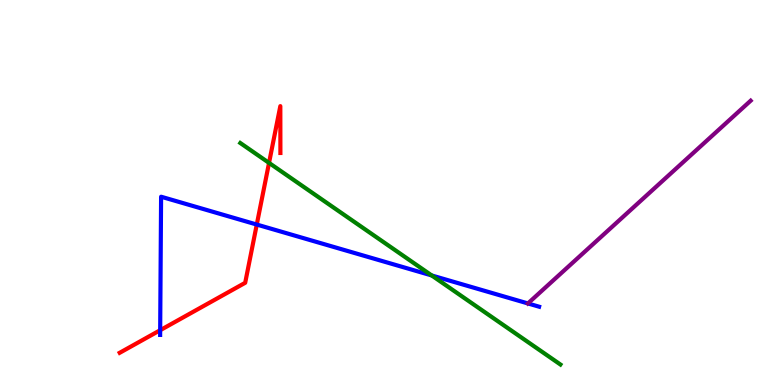[{'lines': ['blue', 'red'], 'intersections': [{'x': 2.07, 'y': 1.42}, {'x': 3.31, 'y': 4.17}]}, {'lines': ['green', 'red'], 'intersections': [{'x': 3.47, 'y': 5.77}]}, {'lines': ['purple', 'red'], 'intersections': []}, {'lines': ['blue', 'green'], 'intersections': [{'x': 5.57, 'y': 2.85}]}, {'lines': ['blue', 'purple'], 'intersections': [{'x': 6.81, 'y': 2.12}]}, {'lines': ['green', 'purple'], 'intersections': []}]